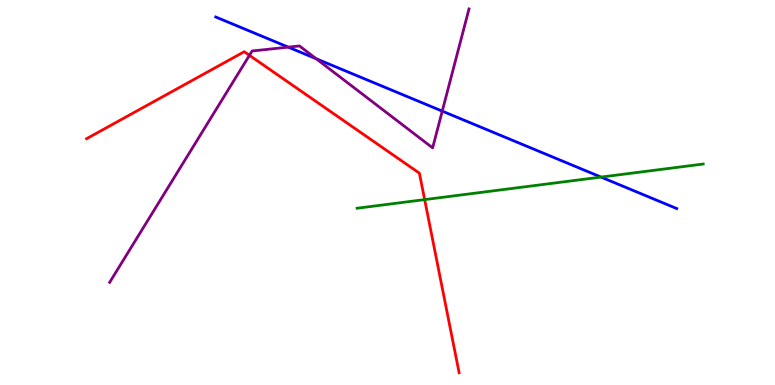[{'lines': ['blue', 'red'], 'intersections': []}, {'lines': ['green', 'red'], 'intersections': [{'x': 5.48, 'y': 4.82}]}, {'lines': ['purple', 'red'], 'intersections': [{'x': 3.22, 'y': 8.56}]}, {'lines': ['blue', 'green'], 'intersections': [{'x': 7.75, 'y': 5.4}]}, {'lines': ['blue', 'purple'], 'intersections': [{'x': 3.72, 'y': 8.78}, {'x': 4.08, 'y': 8.47}, {'x': 5.71, 'y': 7.11}]}, {'lines': ['green', 'purple'], 'intersections': []}]